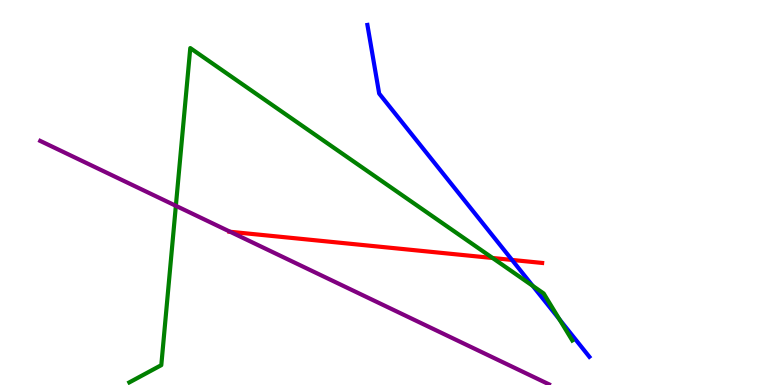[{'lines': ['blue', 'red'], 'intersections': [{'x': 6.61, 'y': 3.25}]}, {'lines': ['green', 'red'], 'intersections': [{'x': 6.36, 'y': 3.3}]}, {'lines': ['purple', 'red'], 'intersections': [{'x': 2.97, 'y': 3.98}]}, {'lines': ['blue', 'green'], 'intersections': [{'x': 6.87, 'y': 2.58}, {'x': 7.22, 'y': 1.71}]}, {'lines': ['blue', 'purple'], 'intersections': []}, {'lines': ['green', 'purple'], 'intersections': [{'x': 2.27, 'y': 4.65}]}]